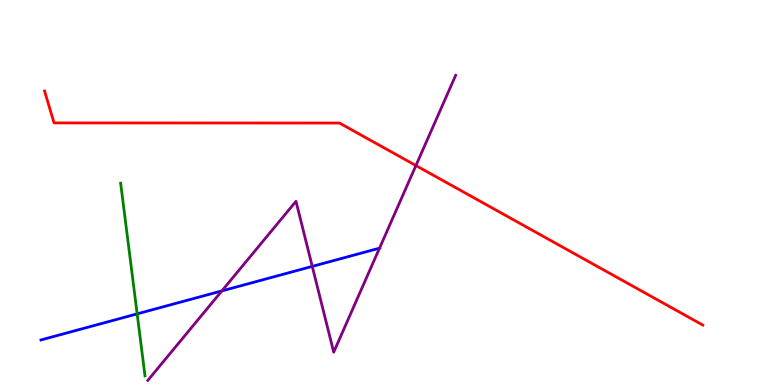[{'lines': ['blue', 'red'], 'intersections': []}, {'lines': ['green', 'red'], 'intersections': []}, {'lines': ['purple', 'red'], 'intersections': [{'x': 5.37, 'y': 5.7}]}, {'lines': ['blue', 'green'], 'intersections': [{'x': 1.77, 'y': 1.85}]}, {'lines': ['blue', 'purple'], 'intersections': [{'x': 2.86, 'y': 2.44}, {'x': 4.03, 'y': 3.08}, {'x': 4.9, 'y': 3.55}]}, {'lines': ['green', 'purple'], 'intersections': []}]